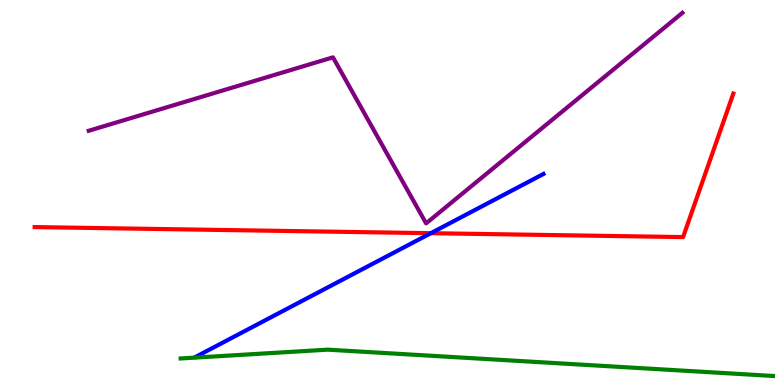[{'lines': ['blue', 'red'], 'intersections': [{'x': 5.56, 'y': 3.94}]}, {'lines': ['green', 'red'], 'intersections': []}, {'lines': ['purple', 'red'], 'intersections': []}, {'lines': ['blue', 'green'], 'intersections': []}, {'lines': ['blue', 'purple'], 'intersections': []}, {'lines': ['green', 'purple'], 'intersections': []}]